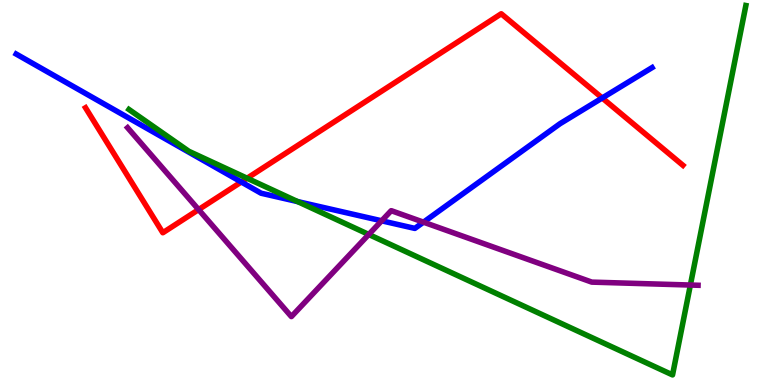[{'lines': ['blue', 'red'], 'intersections': [{'x': 3.11, 'y': 5.27}, {'x': 7.77, 'y': 7.45}]}, {'lines': ['green', 'red'], 'intersections': [{'x': 3.19, 'y': 5.37}]}, {'lines': ['purple', 'red'], 'intersections': [{'x': 2.56, 'y': 4.56}]}, {'lines': ['blue', 'green'], 'intersections': [{'x': 3.84, 'y': 4.76}]}, {'lines': ['blue', 'purple'], 'intersections': [{'x': 4.92, 'y': 4.26}, {'x': 5.46, 'y': 4.23}]}, {'lines': ['green', 'purple'], 'intersections': [{'x': 4.76, 'y': 3.91}, {'x': 8.91, 'y': 2.6}]}]